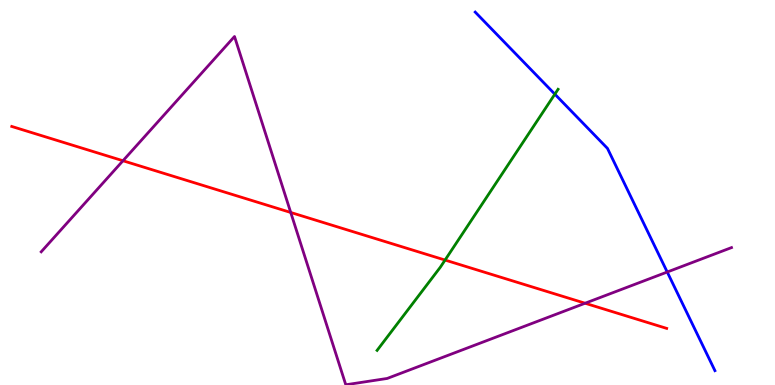[{'lines': ['blue', 'red'], 'intersections': []}, {'lines': ['green', 'red'], 'intersections': [{'x': 5.74, 'y': 3.25}]}, {'lines': ['purple', 'red'], 'intersections': [{'x': 1.59, 'y': 5.82}, {'x': 3.75, 'y': 4.48}, {'x': 7.55, 'y': 2.12}]}, {'lines': ['blue', 'green'], 'intersections': [{'x': 7.16, 'y': 7.55}]}, {'lines': ['blue', 'purple'], 'intersections': [{'x': 8.61, 'y': 2.93}]}, {'lines': ['green', 'purple'], 'intersections': []}]